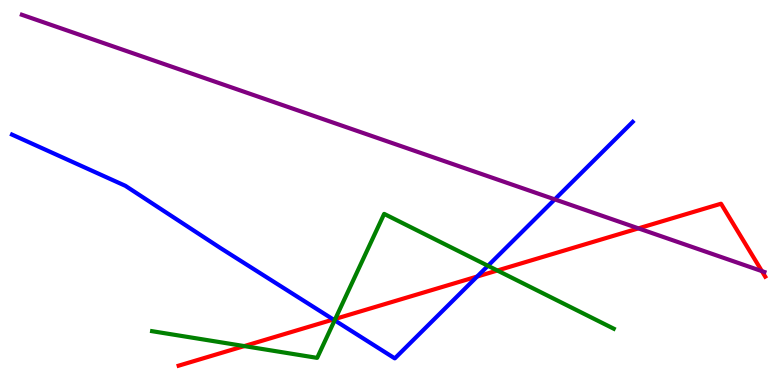[{'lines': ['blue', 'red'], 'intersections': [{'x': 4.3, 'y': 1.7}, {'x': 6.16, 'y': 2.82}]}, {'lines': ['green', 'red'], 'intersections': [{'x': 3.15, 'y': 1.01}, {'x': 4.33, 'y': 1.72}, {'x': 6.42, 'y': 2.97}]}, {'lines': ['purple', 'red'], 'intersections': [{'x': 8.24, 'y': 4.07}, {'x': 9.83, 'y': 2.96}]}, {'lines': ['blue', 'green'], 'intersections': [{'x': 4.32, 'y': 1.68}, {'x': 6.3, 'y': 3.1}]}, {'lines': ['blue', 'purple'], 'intersections': [{'x': 7.16, 'y': 4.82}]}, {'lines': ['green', 'purple'], 'intersections': []}]